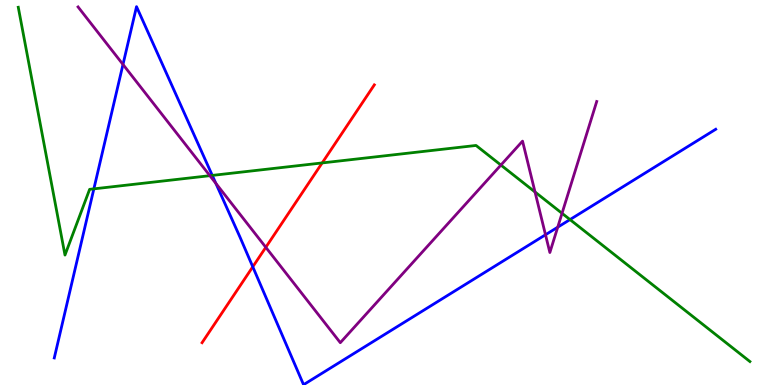[{'lines': ['blue', 'red'], 'intersections': [{'x': 3.26, 'y': 3.07}]}, {'lines': ['green', 'red'], 'intersections': [{'x': 4.16, 'y': 5.77}]}, {'lines': ['purple', 'red'], 'intersections': [{'x': 3.43, 'y': 3.58}]}, {'lines': ['blue', 'green'], 'intersections': [{'x': 1.21, 'y': 5.09}, {'x': 2.74, 'y': 5.44}, {'x': 7.35, 'y': 4.3}]}, {'lines': ['blue', 'purple'], 'intersections': [{'x': 1.59, 'y': 8.33}, {'x': 2.79, 'y': 5.24}, {'x': 7.04, 'y': 3.9}, {'x': 7.2, 'y': 4.1}]}, {'lines': ['green', 'purple'], 'intersections': [{'x': 2.71, 'y': 5.44}, {'x': 6.46, 'y': 5.71}, {'x': 6.9, 'y': 5.01}, {'x': 7.25, 'y': 4.46}]}]